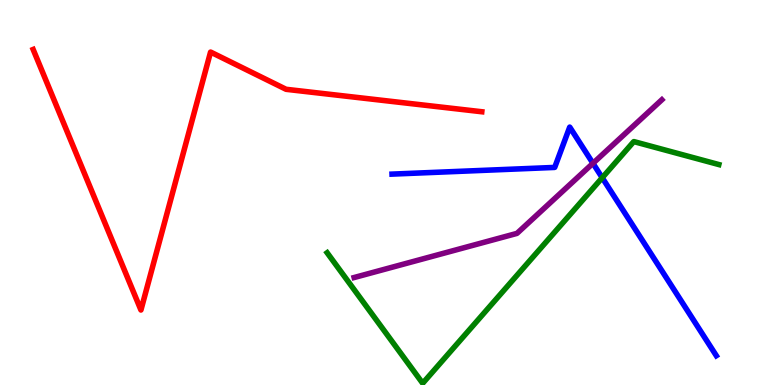[{'lines': ['blue', 'red'], 'intersections': []}, {'lines': ['green', 'red'], 'intersections': []}, {'lines': ['purple', 'red'], 'intersections': []}, {'lines': ['blue', 'green'], 'intersections': [{'x': 7.77, 'y': 5.38}]}, {'lines': ['blue', 'purple'], 'intersections': [{'x': 7.65, 'y': 5.76}]}, {'lines': ['green', 'purple'], 'intersections': []}]